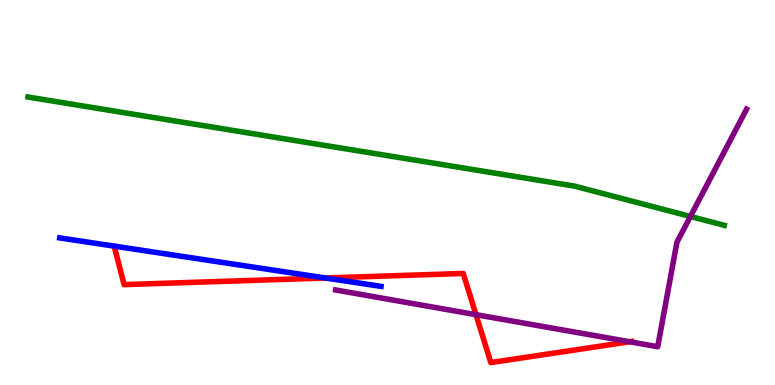[{'lines': ['blue', 'red'], 'intersections': [{'x': 4.2, 'y': 2.78}]}, {'lines': ['green', 'red'], 'intersections': []}, {'lines': ['purple', 'red'], 'intersections': [{'x': 6.14, 'y': 1.83}, {'x': 8.12, 'y': 1.12}]}, {'lines': ['blue', 'green'], 'intersections': []}, {'lines': ['blue', 'purple'], 'intersections': []}, {'lines': ['green', 'purple'], 'intersections': [{'x': 8.91, 'y': 4.38}]}]